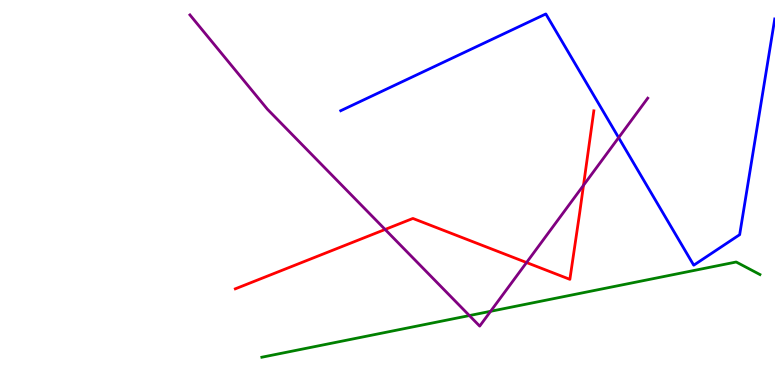[{'lines': ['blue', 'red'], 'intersections': []}, {'lines': ['green', 'red'], 'intersections': []}, {'lines': ['purple', 'red'], 'intersections': [{'x': 4.97, 'y': 4.04}, {'x': 6.79, 'y': 3.18}, {'x': 7.53, 'y': 5.19}]}, {'lines': ['blue', 'green'], 'intersections': []}, {'lines': ['blue', 'purple'], 'intersections': [{'x': 7.98, 'y': 6.42}]}, {'lines': ['green', 'purple'], 'intersections': [{'x': 6.06, 'y': 1.8}, {'x': 6.33, 'y': 1.91}]}]